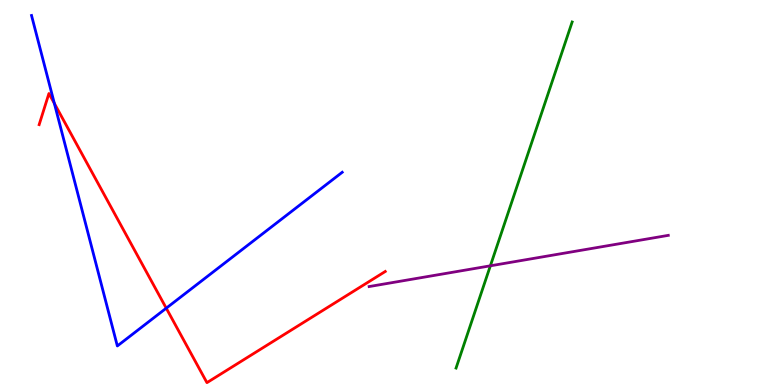[{'lines': ['blue', 'red'], 'intersections': [{'x': 0.701, 'y': 7.31}, {'x': 2.15, 'y': 2.0}]}, {'lines': ['green', 'red'], 'intersections': []}, {'lines': ['purple', 'red'], 'intersections': []}, {'lines': ['blue', 'green'], 'intersections': []}, {'lines': ['blue', 'purple'], 'intersections': []}, {'lines': ['green', 'purple'], 'intersections': [{'x': 6.33, 'y': 3.1}]}]